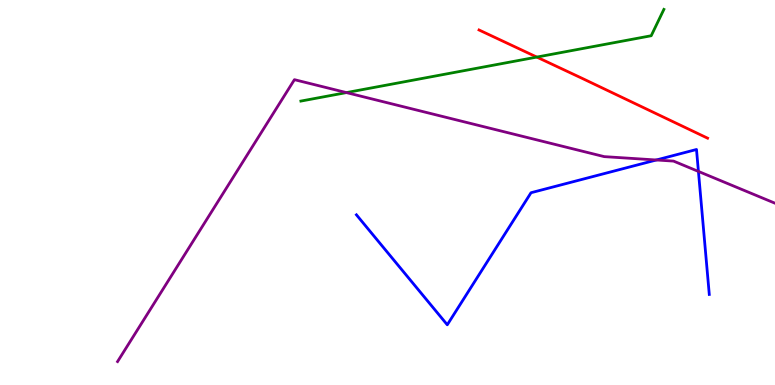[{'lines': ['blue', 'red'], 'intersections': []}, {'lines': ['green', 'red'], 'intersections': [{'x': 6.93, 'y': 8.52}]}, {'lines': ['purple', 'red'], 'intersections': []}, {'lines': ['blue', 'green'], 'intersections': []}, {'lines': ['blue', 'purple'], 'intersections': [{'x': 8.47, 'y': 5.84}, {'x': 9.01, 'y': 5.55}]}, {'lines': ['green', 'purple'], 'intersections': [{'x': 4.47, 'y': 7.6}]}]